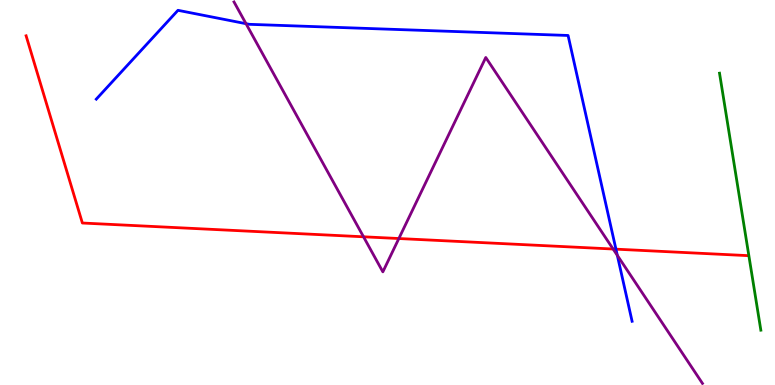[{'lines': ['blue', 'red'], 'intersections': [{'x': 7.95, 'y': 3.53}]}, {'lines': ['green', 'red'], 'intersections': []}, {'lines': ['purple', 'red'], 'intersections': [{'x': 4.69, 'y': 3.85}, {'x': 5.15, 'y': 3.8}, {'x': 7.91, 'y': 3.53}]}, {'lines': ['blue', 'green'], 'intersections': []}, {'lines': ['blue', 'purple'], 'intersections': [{'x': 3.17, 'y': 9.38}, {'x': 7.97, 'y': 3.37}]}, {'lines': ['green', 'purple'], 'intersections': []}]